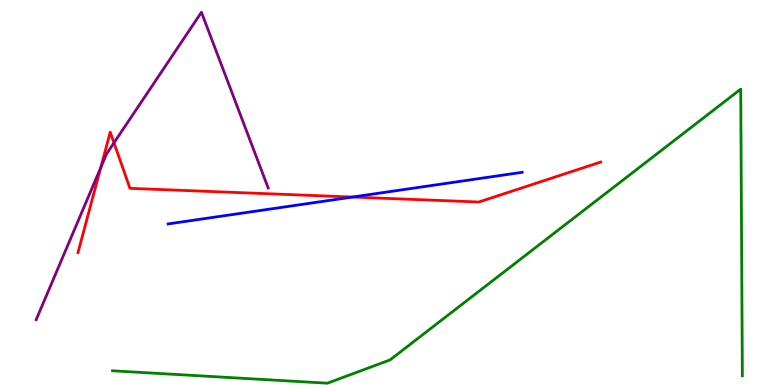[{'lines': ['blue', 'red'], 'intersections': [{'x': 4.55, 'y': 4.88}]}, {'lines': ['green', 'red'], 'intersections': []}, {'lines': ['purple', 'red'], 'intersections': [{'x': 1.3, 'y': 5.64}, {'x': 1.47, 'y': 6.29}]}, {'lines': ['blue', 'green'], 'intersections': []}, {'lines': ['blue', 'purple'], 'intersections': []}, {'lines': ['green', 'purple'], 'intersections': []}]